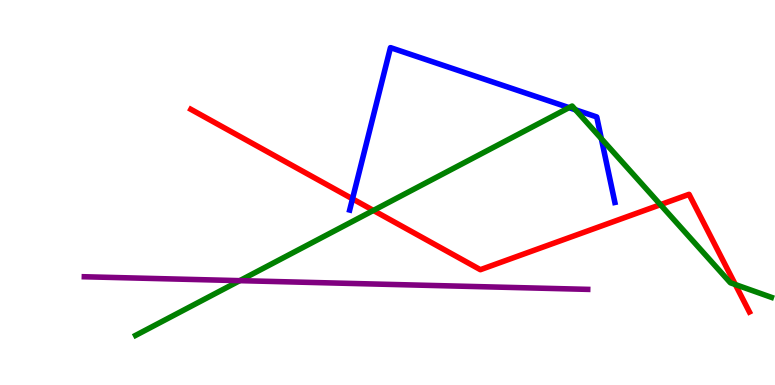[{'lines': ['blue', 'red'], 'intersections': [{'x': 4.55, 'y': 4.84}]}, {'lines': ['green', 'red'], 'intersections': [{'x': 4.82, 'y': 4.53}, {'x': 8.52, 'y': 4.68}, {'x': 9.49, 'y': 2.61}]}, {'lines': ['purple', 'red'], 'intersections': []}, {'lines': ['blue', 'green'], 'intersections': [{'x': 7.34, 'y': 7.2}, {'x': 7.43, 'y': 7.15}, {'x': 7.76, 'y': 6.4}]}, {'lines': ['blue', 'purple'], 'intersections': []}, {'lines': ['green', 'purple'], 'intersections': [{'x': 3.09, 'y': 2.71}]}]